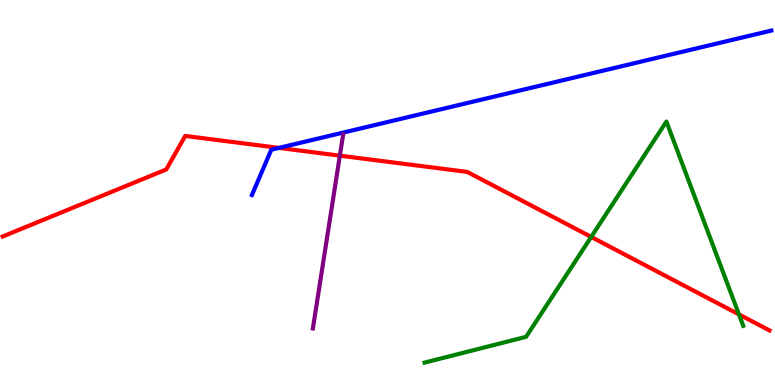[{'lines': ['blue', 'red'], 'intersections': [{'x': 3.6, 'y': 6.16}]}, {'lines': ['green', 'red'], 'intersections': [{'x': 7.63, 'y': 3.85}, {'x': 9.53, 'y': 1.83}]}, {'lines': ['purple', 'red'], 'intersections': [{'x': 4.39, 'y': 5.96}]}, {'lines': ['blue', 'green'], 'intersections': []}, {'lines': ['blue', 'purple'], 'intersections': []}, {'lines': ['green', 'purple'], 'intersections': []}]